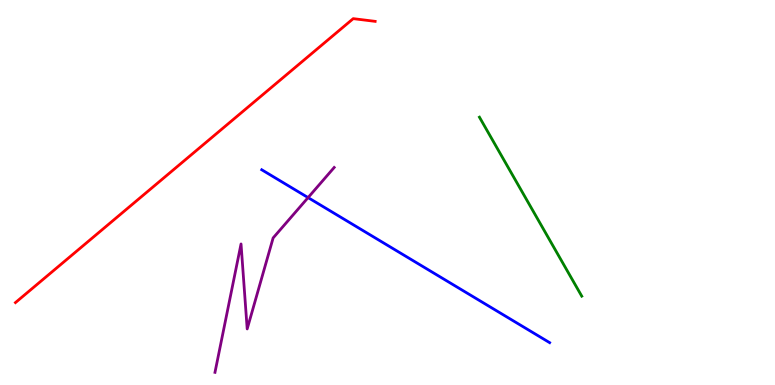[{'lines': ['blue', 'red'], 'intersections': []}, {'lines': ['green', 'red'], 'intersections': []}, {'lines': ['purple', 'red'], 'intersections': []}, {'lines': ['blue', 'green'], 'intersections': []}, {'lines': ['blue', 'purple'], 'intersections': [{'x': 3.98, 'y': 4.87}]}, {'lines': ['green', 'purple'], 'intersections': []}]